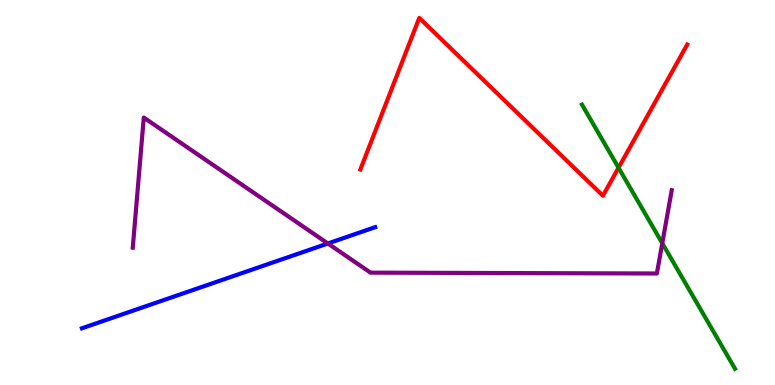[{'lines': ['blue', 'red'], 'intersections': []}, {'lines': ['green', 'red'], 'intersections': [{'x': 7.98, 'y': 5.64}]}, {'lines': ['purple', 'red'], 'intersections': []}, {'lines': ['blue', 'green'], 'intersections': []}, {'lines': ['blue', 'purple'], 'intersections': [{'x': 4.23, 'y': 3.68}]}, {'lines': ['green', 'purple'], 'intersections': [{'x': 8.55, 'y': 3.68}]}]